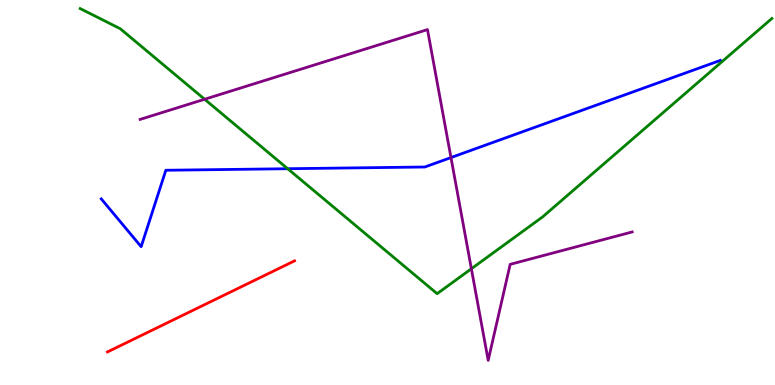[{'lines': ['blue', 'red'], 'intersections': []}, {'lines': ['green', 'red'], 'intersections': []}, {'lines': ['purple', 'red'], 'intersections': []}, {'lines': ['blue', 'green'], 'intersections': [{'x': 3.71, 'y': 5.62}]}, {'lines': ['blue', 'purple'], 'intersections': [{'x': 5.82, 'y': 5.91}]}, {'lines': ['green', 'purple'], 'intersections': [{'x': 2.64, 'y': 7.42}, {'x': 6.08, 'y': 3.02}]}]